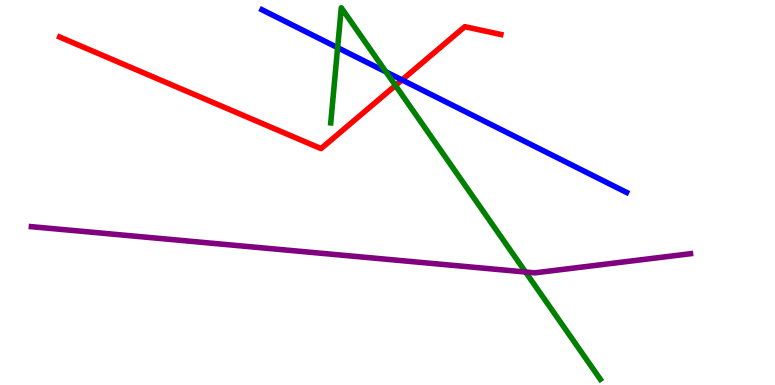[{'lines': ['blue', 'red'], 'intersections': [{'x': 5.19, 'y': 7.92}]}, {'lines': ['green', 'red'], 'intersections': [{'x': 5.1, 'y': 7.78}]}, {'lines': ['purple', 'red'], 'intersections': []}, {'lines': ['blue', 'green'], 'intersections': [{'x': 4.36, 'y': 8.76}, {'x': 4.98, 'y': 8.13}]}, {'lines': ['blue', 'purple'], 'intersections': []}, {'lines': ['green', 'purple'], 'intersections': [{'x': 6.78, 'y': 2.93}]}]